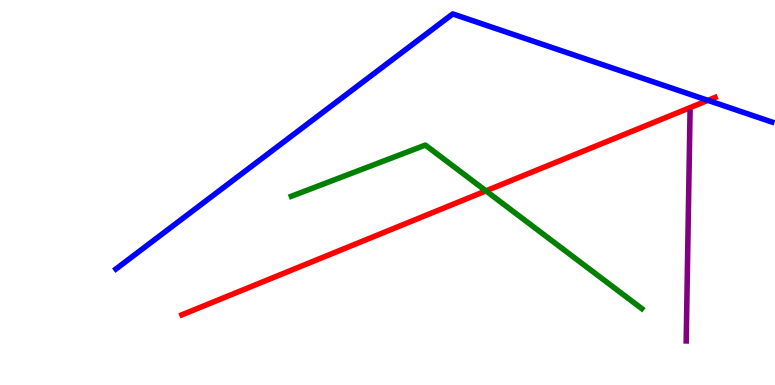[{'lines': ['blue', 'red'], 'intersections': [{'x': 9.13, 'y': 7.39}]}, {'lines': ['green', 'red'], 'intersections': [{'x': 6.27, 'y': 5.04}]}, {'lines': ['purple', 'red'], 'intersections': []}, {'lines': ['blue', 'green'], 'intersections': []}, {'lines': ['blue', 'purple'], 'intersections': []}, {'lines': ['green', 'purple'], 'intersections': []}]